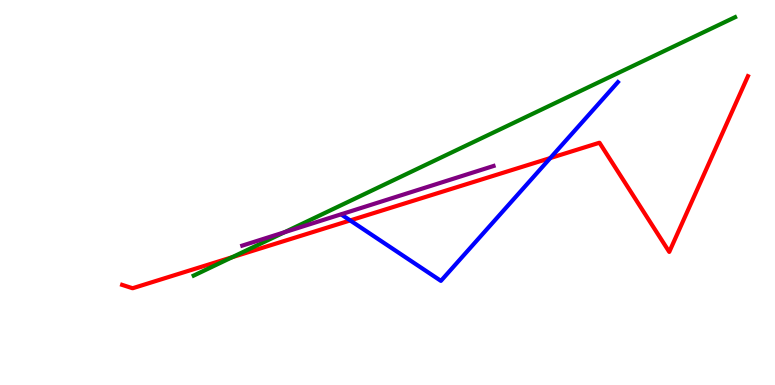[{'lines': ['blue', 'red'], 'intersections': [{'x': 4.52, 'y': 4.27}, {'x': 7.1, 'y': 5.89}]}, {'lines': ['green', 'red'], 'intersections': [{'x': 3.0, 'y': 3.32}]}, {'lines': ['purple', 'red'], 'intersections': []}, {'lines': ['blue', 'green'], 'intersections': []}, {'lines': ['blue', 'purple'], 'intersections': []}, {'lines': ['green', 'purple'], 'intersections': [{'x': 3.67, 'y': 3.97}]}]